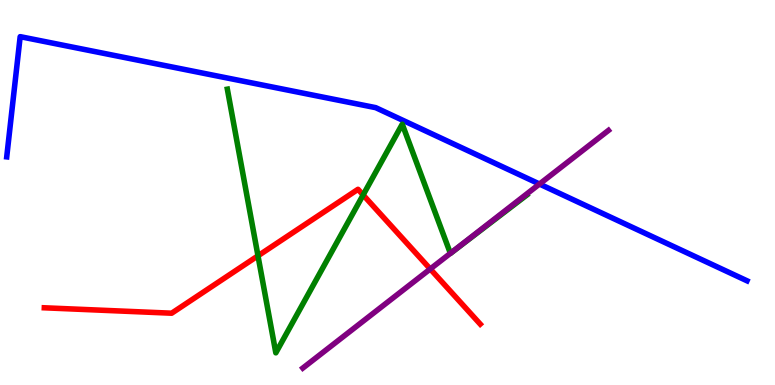[{'lines': ['blue', 'red'], 'intersections': []}, {'lines': ['green', 'red'], 'intersections': [{'x': 3.33, 'y': 3.36}, {'x': 4.69, 'y': 4.94}]}, {'lines': ['purple', 'red'], 'intersections': [{'x': 5.55, 'y': 3.01}]}, {'lines': ['blue', 'green'], 'intersections': []}, {'lines': ['blue', 'purple'], 'intersections': [{'x': 6.96, 'y': 5.22}]}, {'lines': ['green', 'purple'], 'intersections': [{'x': 5.81, 'y': 3.42}]}]